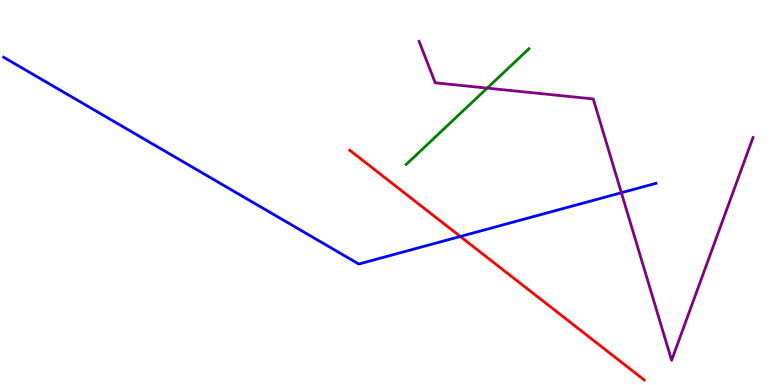[{'lines': ['blue', 'red'], 'intersections': [{'x': 5.94, 'y': 3.86}]}, {'lines': ['green', 'red'], 'intersections': []}, {'lines': ['purple', 'red'], 'intersections': []}, {'lines': ['blue', 'green'], 'intersections': []}, {'lines': ['blue', 'purple'], 'intersections': [{'x': 8.02, 'y': 4.99}]}, {'lines': ['green', 'purple'], 'intersections': [{'x': 6.29, 'y': 7.71}]}]